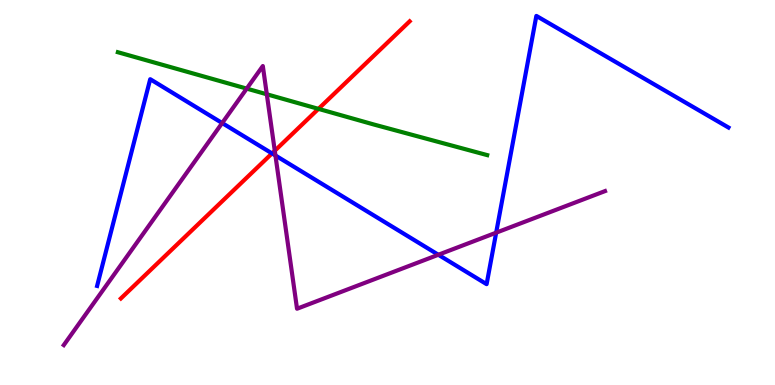[{'lines': ['blue', 'red'], 'intersections': [{'x': 3.51, 'y': 6.02}]}, {'lines': ['green', 'red'], 'intersections': [{'x': 4.11, 'y': 7.17}]}, {'lines': ['purple', 'red'], 'intersections': [{'x': 3.55, 'y': 6.08}]}, {'lines': ['blue', 'green'], 'intersections': []}, {'lines': ['blue', 'purple'], 'intersections': [{'x': 2.87, 'y': 6.8}, {'x': 3.55, 'y': 5.96}, {'x': 5.66, 'y': 3.38}, {'x': 6.4, 'y': 3.96}]}, {'lines': ['green', 'purple'], 'intersections': [{'x': 3.18, 'y': 7.7}, {'x': 3.44, 'y': 7.55}]}]